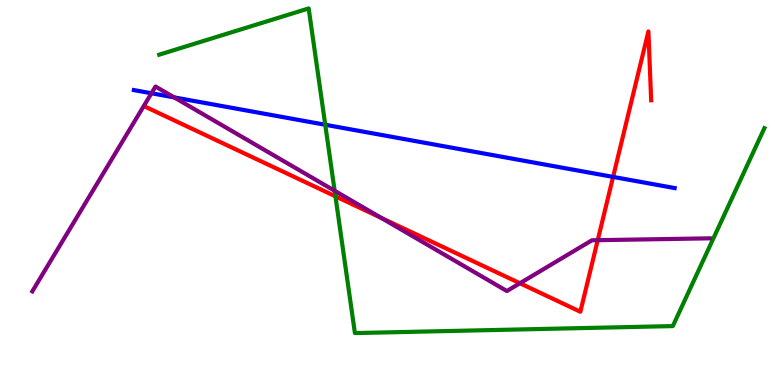[{'lines': ['blue', 'red'], 'intersections': [{'x': 7.91, 'y': 5.4}]}, {'lines': ['green', 'red'], 'intersections': [{'x': 4.33, 'y': 4.9}]}, {'lines': ['purple', 'red'], 'intersections': [{'x': 4.92, 'y': 4.34}, {'x': 6.71, 'y': 2.64}, {'x': 7.71, 'y': 3.76}]}, {'lines': ['blue', 'green'], 'intersections': [{'x': 4.2, 'y': 6.76}]}, {'lines': ['blue', 'purple'], 'intersections': [{'x': 1.95, 'y': 7.58}, {'x': 2.25, 'y': 7.47}]}, {'lines': ['green', 'purple'], 'intersections': [{'x': 4.32, 'y': 5.04}]}]